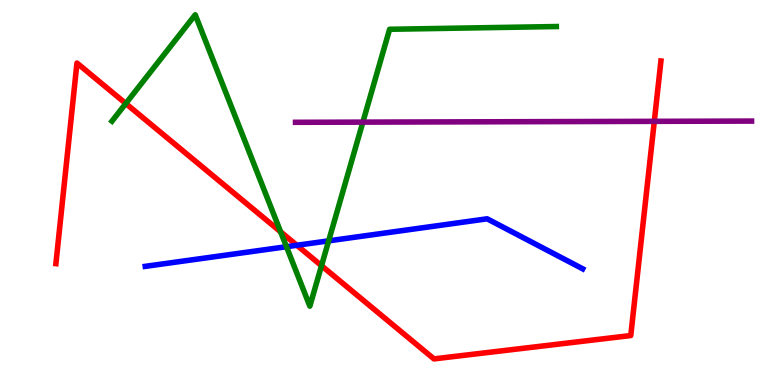[{'lines': ['blue', 'red'], 'intersections': [{'x': 3.83, 'y': 3.63}]}, {'lines': ['green', 'red'], 'intersections': [{'x': 1.62, 'y': 7.31}, {'x': 3.62, 'y': 3.98}, {'x': 4.15, 'y': 3.1}]}, {'lines': ['purple', 'red'], 'intersections': [{'x': 8.44, 'y': 6.85}]}, {'lines': ['blue', 'green'], 'intersections': [{'x': 3.7, 'y': 3.59}, {'x': 4.24, 'y': 3.74}]}, {'lines': ['blue', 'purple'], 'intersections': []}, {'lines': ['green', 'purple'], 'intersections': [{'x': 4.68, 'y': 6.83}]}]